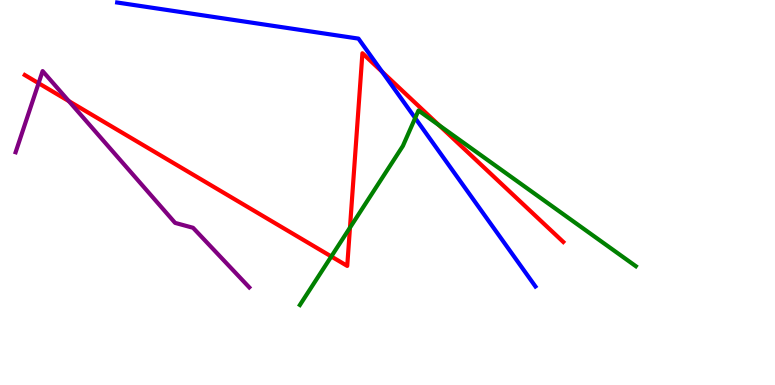[{'lines': ['blue', 'red'], 'intersections': [{'x': 4.93, 'y': 8.14}]}, {'lines': ['green', 'red'], 'intersections': [{'x': 4.27, 'y': 3.34}, {'x': 4.52, 'y': 4.09}, {'x': 5.67, 'y': 6.75}]}, {'lines': ['purple', 'red'], 'intersections': [{'x': 0.498, 'y': 7.84}, {'x': 0.888, 'y': 7.37}]}, {'lines': ['blue', 'green'], 'intersections': [{'x': 5.36, 'y': 6.93}]}, {'lines': ['blue', 'purple'], 'intersections': []}, {'lines': ['green', 'purple'], 'intersections': []}]